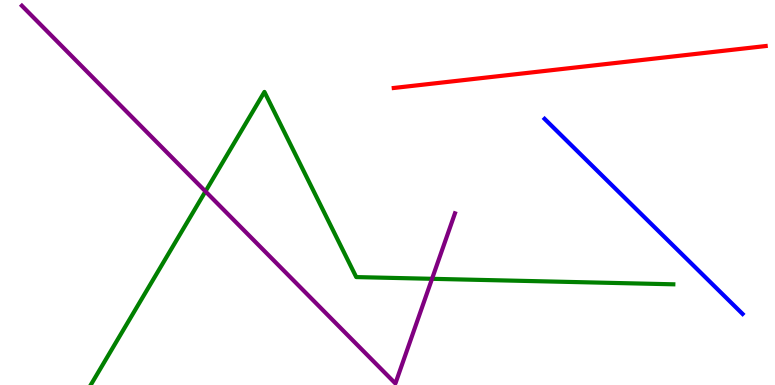[{'lines': ['blue', 'red'], 'intersections': []}, {'lines': ['green', 'red'], 'intersections': []}, {'lines': ['purple', 'red'], 'intersections': []}, {'lines': ['blue', 'green'], 'intersections': []}, {'lines': ['blue', 'purple'], 'intersections': []}, {'lines': ['green', 'purple'], 'intersections': [{'x': 2.65, 'y': 5.03}, {'x': 5.57, 'y': 2.76}]}]